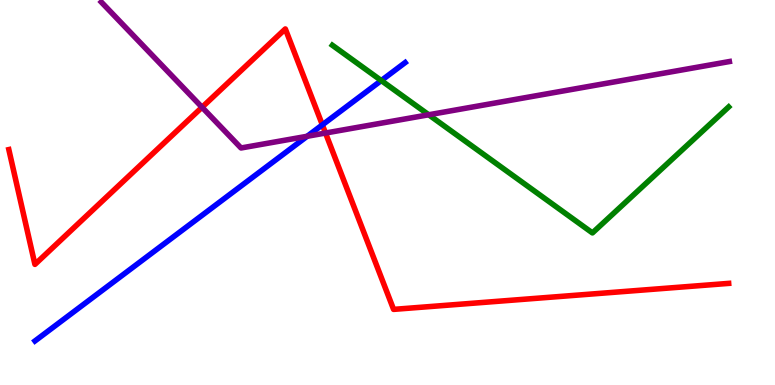[{'lines': ['blue', 'red'], 'intersections': [{'x': 4.16, 'y': 6.76}]}, {'lines': ['green', 'red'], 'intersections': []}, {'lines': ['purple', 'red'], 'intersections': [{'x': 2.61, 'y': 7.21}, {'x': 4.2, 'y': 6.54}]}, {'lines': ['blue', 'green'], 'intersections': [{'x': 4.92, 'y': 7.91}]}, {'lines': ['blue', 'purple'], 'intersections': [{'x': 3.96, 'y': 6.46}]}, {'lines': ['green', 'purple'], 'intersections': [{'x': 5.53, 'y': 7.02}]}]